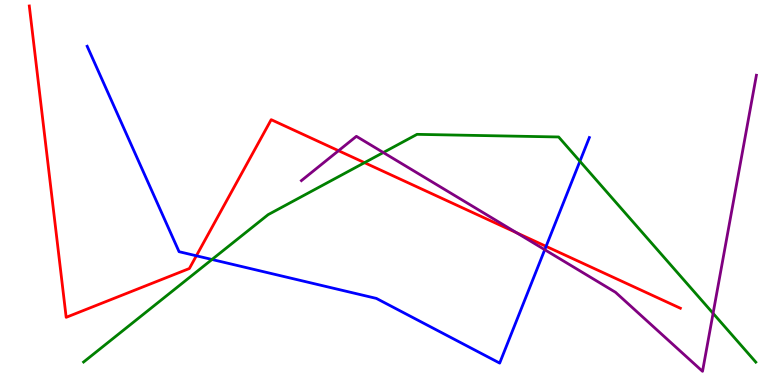[{'lines': ['blue', 'red'], 'intersections': [{'x': 2.53, 'y': 3.36}, {'x': 7.05, 'y': 3.6}]}, {'lines': ['green', 'red'], 'intersections': [{'x': 4.7, 'y': 5.77}]}, {'lines': ['purple', 'red'], 'intersections': [{'x': 4.37, 'y': 6.09}, {'x': 6.67, 'y': 3.95}]}, {'lines': ['blue', 'green'], 'intersections': [{'x': 2.74, 'y': 3.26}, {'x': 7.48, 'y': 5.81}]}, {'lines': ['blue', 'purple'], 'intersections': [{'x': 7.03, 'y': 3.51}]}, {'lines': ['green', 'purple'], 'intersections': [{'x': 4.95, 'y': 6.04}, {'x': 9.2, 'y': 1.86}]}]